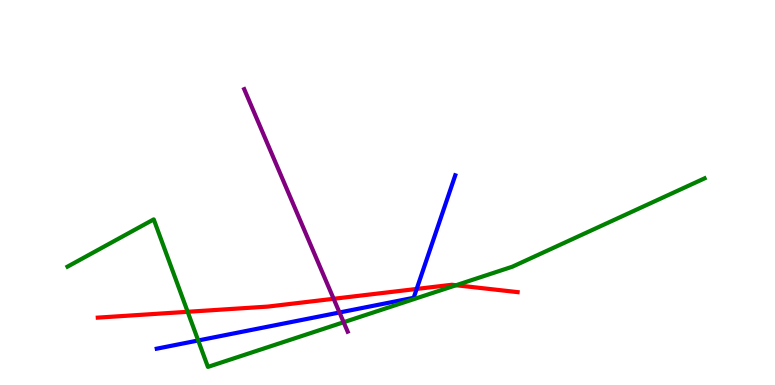[{'lines': ['blue', 'red'], 'intersections': [{'x': 5.38, 'y': 2.49}]}, {'lines': ['green', 'red'], 'intersections': [{'x': 2.42, 'y': 1.9}, {'x': 5.88, 'y': 2.59}]}, {'lines': ['purple', 'red'], 'intersections': [{'x': 4.31, 'y': 2.24}]}, {'lines': ['blue', 'green'], 'intersections': [{'x': 2.56, 'y': 1.16}]}, {'lines': ['blue', 'purple'], 'intersections': [{'x': 4.38, 'y': 1.88}]}, {'lines': ['green', 'purple'], 'intersections': [{'x': 4.43, 'y': 1.63}]}]